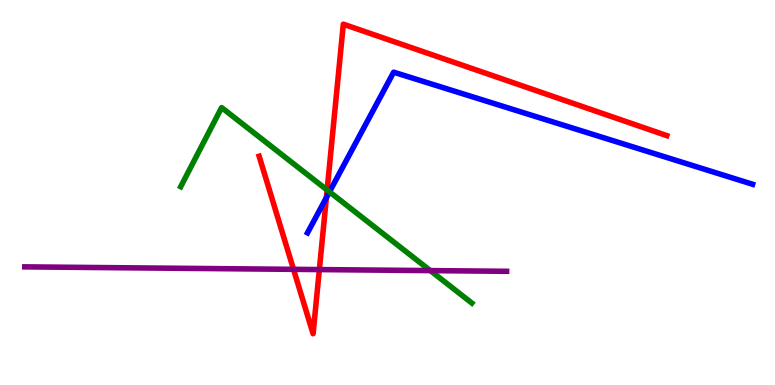[{'lines': ['blue', 'red'], 'intersections': [{'x': 4.21, 'y': 4.87}]}, {'lines': ['green', 'red'], 'intersections': [{'x': 4.22, 'y': 5.06}]}, {'lines': ['purple', 'red'], 'intersections': [{'x': 3.79, 'y': 3.0}, {'x': 4.12, 'y': 3.0}]}, {'lines': ['blue', 'green'], 'intersections': [{'x': 4.25, 'y': 5.02}]}, {'lines': ['blue', 'purple'], 'intersections': []}, {'lines': ['green', 'purple'], 'intersections': [{'x': 5.55, 'y': 2.97}]}]